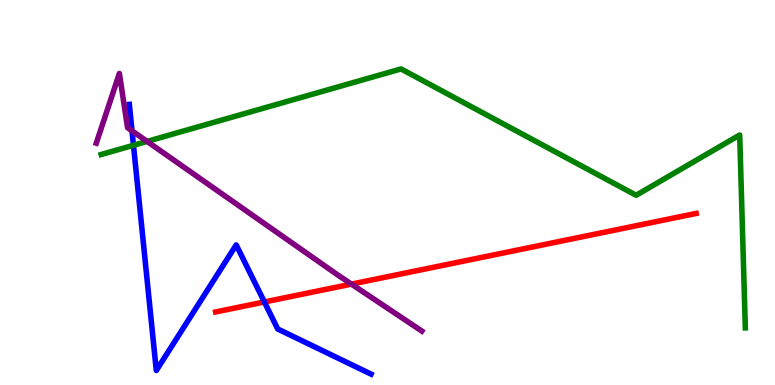[{'lines': ['blue', 'red'], 'intersections': [{'x': 3.41, 'y': 2.16}]}, {'lines': ['green', 'red'], 'intersections': []}, {'lines': ['purple', 'red'], 'intersections': [{'x': 4.53, 'y': 2.62}]}, {'lines': ['blue', 'green'], 'intersections': [{'x': 1.72, 'y': 6.23}]}, {'lines': ['blue', 'purple'], 'intersections': [{'x': 1.7, 'y': 6.6}]}, {'lines': ['green', 'purple'], 'intersections': [{'x': 1.9, 'y': 6.33}]}]